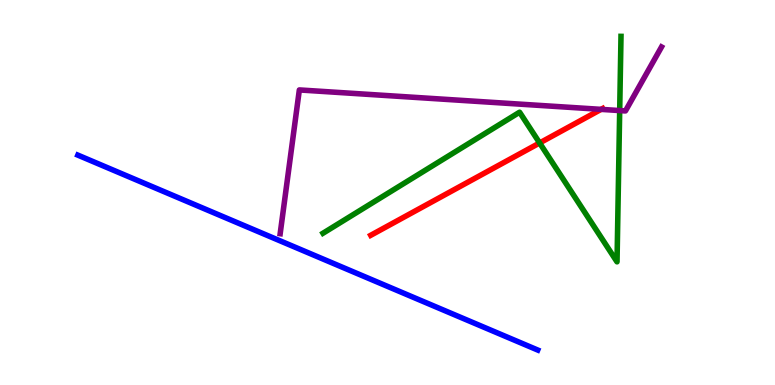[{'lines': ['blue', 'red'], 'intersections': []}, {'lines': ['green', 'red'], 'intersections': [{'x': 6.96, 'y': 6.29}]}, {'lines': ['purple', 'red'], 'intersections': [{'x': 7.76, 'y': 7.16}]}, {'lines': ['blue', 'green'], 'intersections': []}, {'lines': ['blue', 'purple'], 'intersections': []}, {'lines': ['green', 'purple'], 'intersections': [{'x': 8.0, 'y': 7.13}]}]